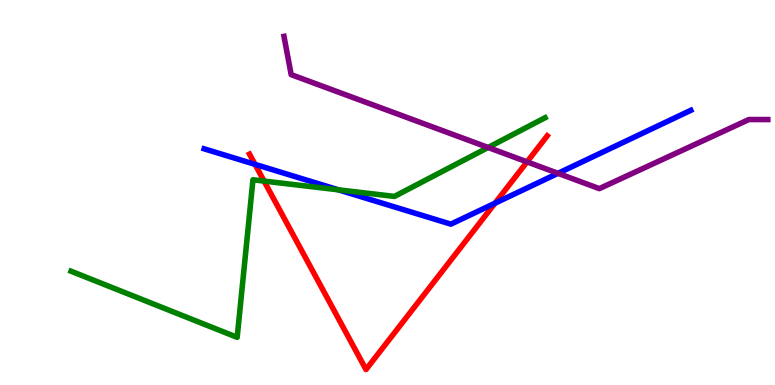[{'lines': ['blue', 'red'], 'intersections': [{'x': 3.29, 'y': 5.73}, {'x': 6.39, 'y': 4.72}]}, {'lines': ['green', 'red'], 'intersections': [{'x': 3.41, 'y': 5.3}]}, {'lines': ['purple', 'red'], 'intersections': [{'x': 6.8, 'y': 5.8}]}, {'lines': ['blue', 'green'], 'intersections': [{'x': 4.37, 'y': 5.07}]}, {'lines': ['blue', 'purple'], 'intersections': [{'x': 7.2, 'y': 5.5}]}, {'lines': ['green', 'purple'], 'intersections': [{'x': 6.3, 'y': 6.17}]}]